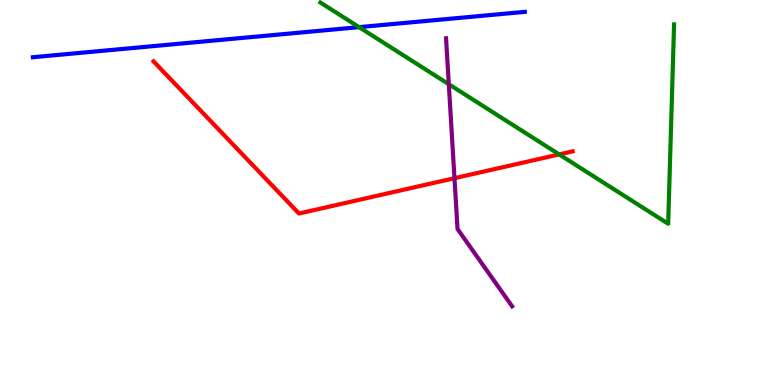[{'lines': ['blue', 'red'], 'intersections': []}, {'lines': ['green', 'red'], 'intersections': [{'x': 7.21, 'y': 5.99}]}, {'lines': ['purple', 'red'], 'intersections': [{'x': 5.86, 'y': 5.37}]}, {'lines': ['blue', 'green'], 'intersections': [{'x': 4.63, 'y': 9.29}]}, {'lines': ['blue', 'purple'], 'intersections': []}, {'lines': ['green', 'purple'], 'intersections': [{'x': 5.79, 'y': 7.81}]}]